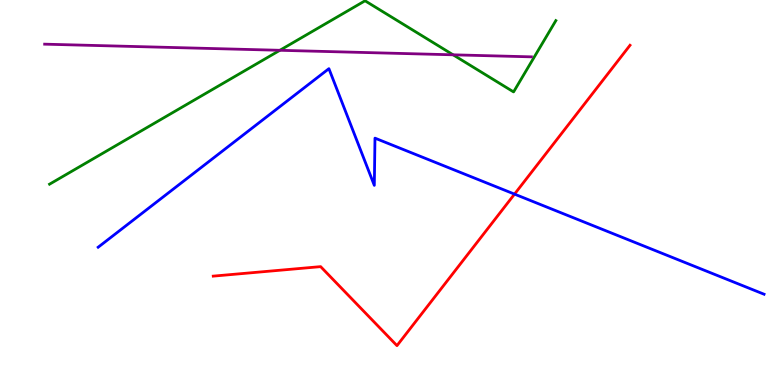[{'lines': ['blue', 'red'], 'intersections': [{'x': 6.64, 'y': 4.96}]}, {'lines': ['green', 'red'], 'intersections': []}, {'lines': ['purple', 'red'], 'intersections': []}, {'lines': ['blue', 'green'], 'intersections': []}, {'lines': ['blue', 'purple'], 'intersections': []}, {'lines': ['green', 'purple'], 'intersections': [{'x': 3.61, 'y': 8.69}, {'x': 5.85, 'y': 8.58}]}]